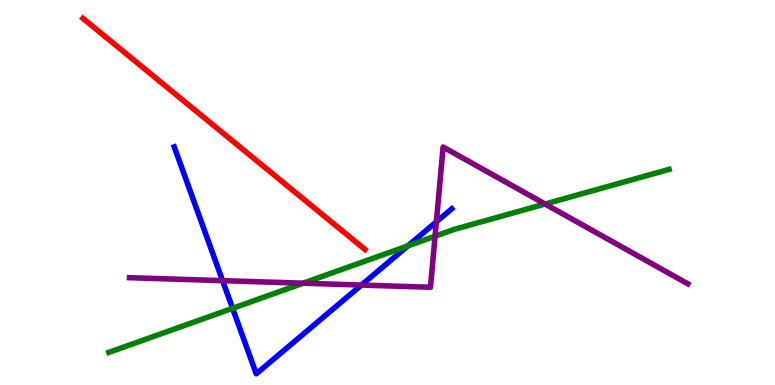[{'lines': ['blue', 'red'], 'intersections': []}, {'lines': ['green', 'red'], 'intersections': []}, {'lines': ['purple', 'red'], 'intersections': []}, {'lines': ['blue', 'green'], 'intersections': [{'x': 3.0, 'y': 1.99}, {'x': 5.26, 'y': 3.61}]}, {'lines': ['blue', 'purple'], 'intersections': [{'x': 2.87, 'y': 2.71}, {'x': 4.66, 'y': 2.6}, {'x': 5.63, 'y': 4.24}]}, {'lines': ['green', 'purple'], 'intersections': [{'x': 3.91, 'y': 2.64}, {'x': 5.61, 'y': 3.86}, {'x': 7.03, 'y': 4.7}]}]